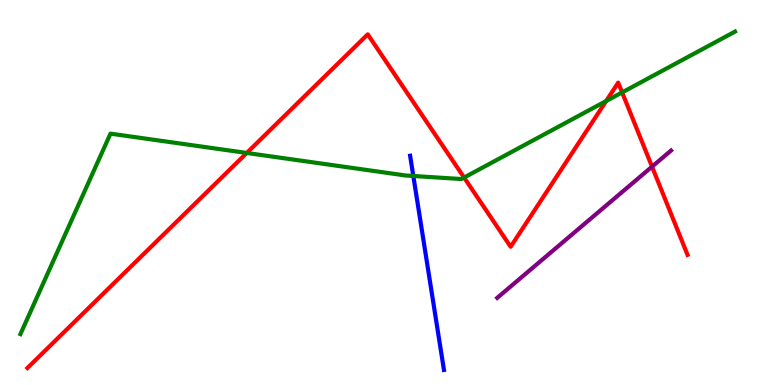[{'lines': ['blue', 'red'], 'intersections': []}, {'lines': ['green', 'red'], 'intersections': [{'x': 3.18, 'y': 6.03}, {'x': 5.99, 'y': 5.39}, {'x': 7.82, 'y': 7.38}, {'x': 8.03, 'y': 7.6}]}, {'lines': ['purple', 'red'], 'intersections': [{'x': 8.41, 'y': 5.67}]}, {'lines': ['blue', 'green'], 'intersections': [{'x': 5.33, 'y': 5.43}]}, {'lines': ['blue', 'purple'], 'intersections': []}, {'lines': ['green', 'purple'], 'intersections': []}]